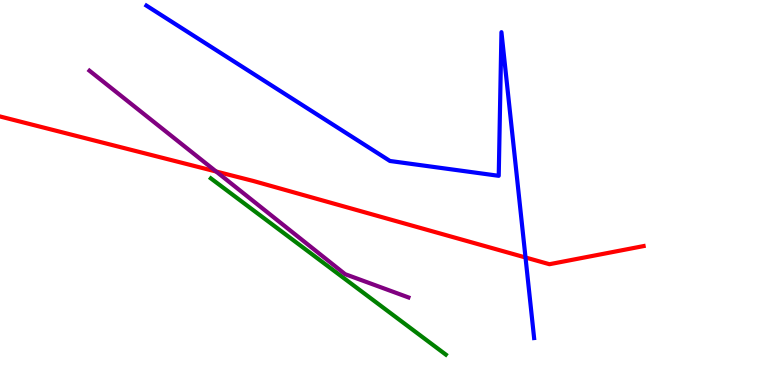[{'lines': ['blue', 'red'], 'intersections': [{'x': 6.78, 'y': 3.31}]}, {'lines': ['green', 'red'], 'intersections': []}, {'lines': ['purple', 'red'], 'intersections': [{'x': 2.79, 'y': 5.55}]}, {'lines': ['blue', 'green'], 'intersections': []}, {'lines': ['blue', 'purple'], 'intersections': []}, {'lines': ['green', 'purple'], 'intersections': []}]